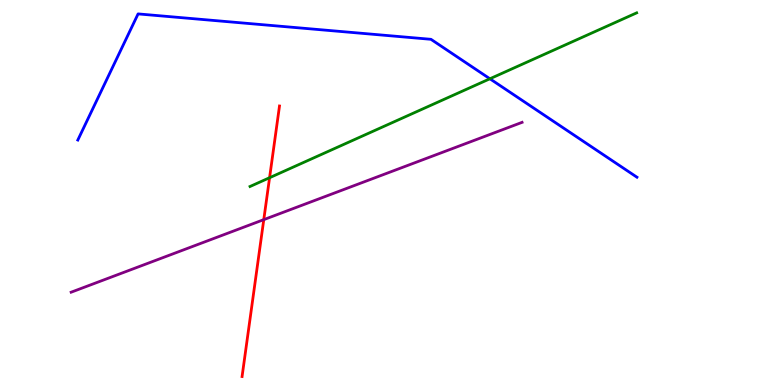[{'lines': ['blue', 'red'], 'intersections': []}, {'lines': ['green', 'red'], 'intersections': [{'x': 3.48, 'y': 5.38}]}, {'lines': ['purple', 'red'], 'intersections': [{'x': 3.4, 'y': 4.29}]}, {'lines': ['blue', 'green'], 'intersections': [{'x': 6.32, 'y': 7.95}]}, {'lines': ['blue', 'purple'], 'intersections': []}, {'lines': ['green', 'purple'], 'intersections': []}]